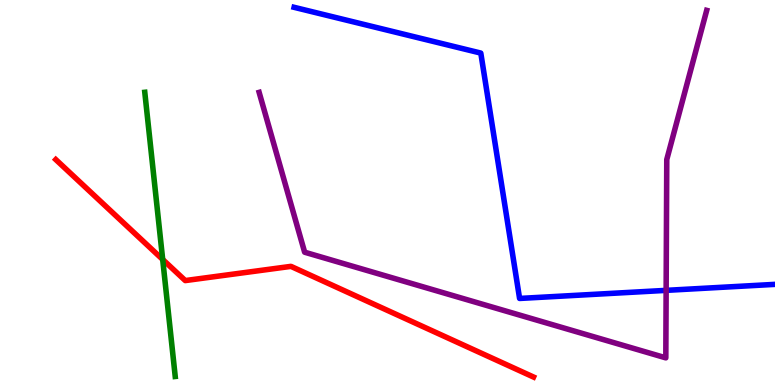[{'lines': ['blue', 'red'], 'intersections': []}, {'lines': ['green', 'red'], 'intersections': [{'x': 2.1, 'y': 3.26}]}, {'lines': ['purple', 'red'], 'intersections': []}, {'lines': ['blue', 'green'], 'intersections': []}, {'lines': ['blue', 'purple'], 'intersections': [{'x': 8.6, 'y': 2.46}]}, {'lines': ['green', 'purple'], 'intersections': []}]